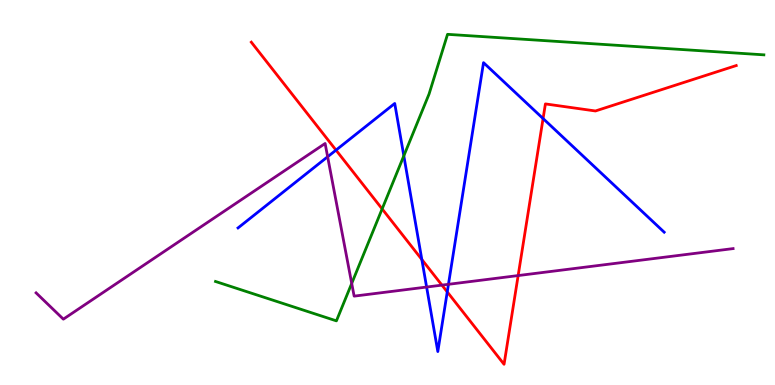[{'lines': ['blue', 'red'], 'intersections': [{'x': 4.34, 'y': 6.1}, {'x': 5.44, 'y': 3.26}, {'x': 5.77, 'y': 2.42}, {'x': 7.01, 'y': 6.92}]}, {'lines': ['green', 'red'], 'intersections': [{'x': 4.93, 'y': 4.57}]}, {'lines': ['purple', 'red'], 'intersections': [{'x': 5.7, 'y': 2.59}, {'x': 6.69, 'y': 2.84}]}, {'lines': ['blue', 'green'], 'intersections': [{'x': 5.21, 'y': 5.95}]}, {'lines': ['blue', 'purple'], 'intersections': [{'x': 4.23, 'y': 5.93}, {'x': 5.5, 'y': 2.54}, {'x': 5.79, 'y': 2.62}]}, {'lines': ['green', 'purple'], 'intersections': [{'x': 4.54, 'y': 2.64}]}]